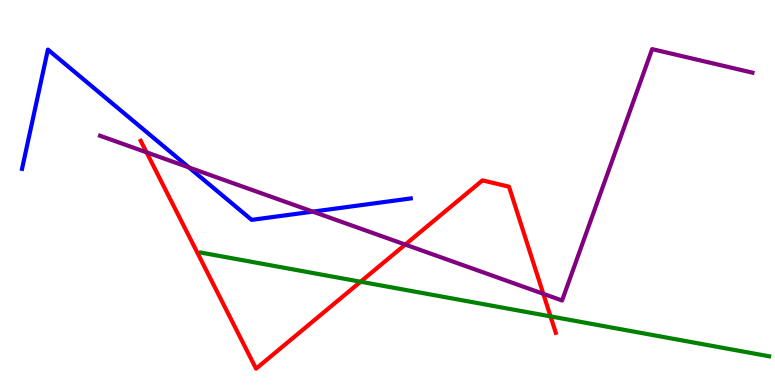[{'lines': ['blue', 'red'], 'intersections': []}, {'lines': ['green', 'red'], 'intersections': [{'x': 4.65, 'y': 2.68}, {'x': 7.1, 'y': 1.78}]}, {'lines': ['purple', 'red'], 'intersections': [{'x': 1.89, 'y': 6.04}, {'x': 5.23, 'y': 3.65}, {'x': 7.01, 'y': 2.37}]}, {'lines': ['blue', 'green'], 'intersections': []}, {'lines': ['blue', 'purple'], 'intersections': [{'x': 2.44, 'y': 5.65}, {'x': 4.04, 'y': 4.5}]}, {'lines': ['green', 'purple'], 'intersections': []}]